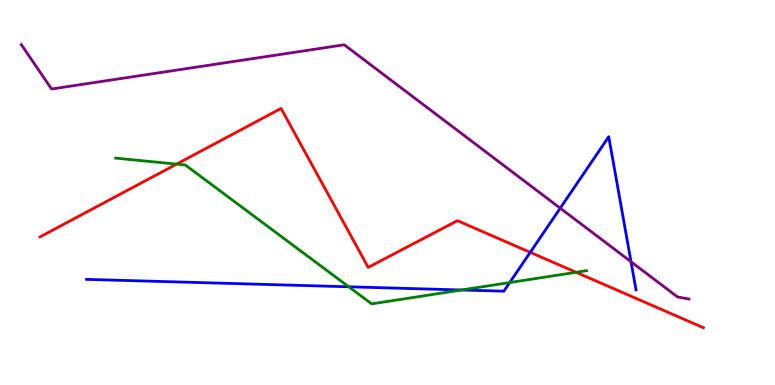[{'lines': ['blue', 'red'], 'intersections': [{'x': 6.84, 'y': 3.45}]}, {'lines': ['green', 'red'], 'intersections': [{'x': 2.28, 'y': 5.74}, {'x': 7.43, 'y': 2.93}]}, {'lines': ['purple', 'red'], 'intersections': []}, {'lines': ['blue', 'green'], 'intersections': [{'x': 4.5, 'y': 2.55}, {'x': 5.96, 'y': 2.47}, {'x': 6.58, 'y': 2.66}]}, {'lines': ['blue', 'purple'], 'intersections': [{'x': 7.23, 'y': 4.59}, {'x': 8.14, 'y': 3.2}]}, {'lines': ['green', 'purple'], 'intersections': []}]